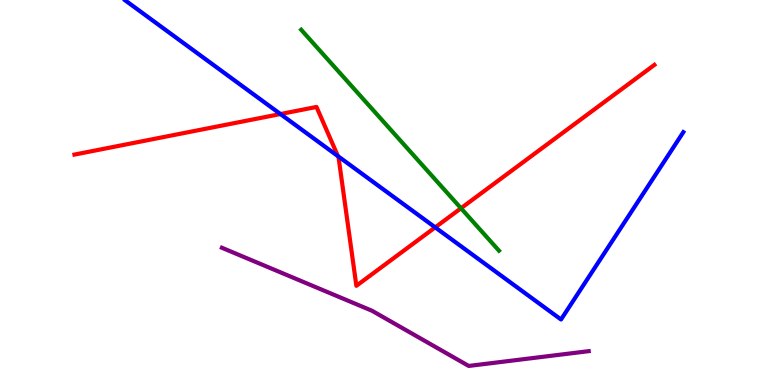[{'lines': ['blue', 'red'], 'intersections': [{'x': 3.62, 'y': 7.04}, {'x': 4.36, 'y': 5.94}, {'x': 5.62, 'y': 4.09}]}, {'lines': ['green', 'red'], 'intersections': [{'x': 5.95, 'y': 4.59}]}, {'lines': ['purple', 'red'], 'intersections': []}, {'lines': ['blue', 'green'], 'intersections': []}, {'lines': ['blue', 'purple'], 'intersections': []}, {'lines': ['green', 'purple'], 'intersections': []}]